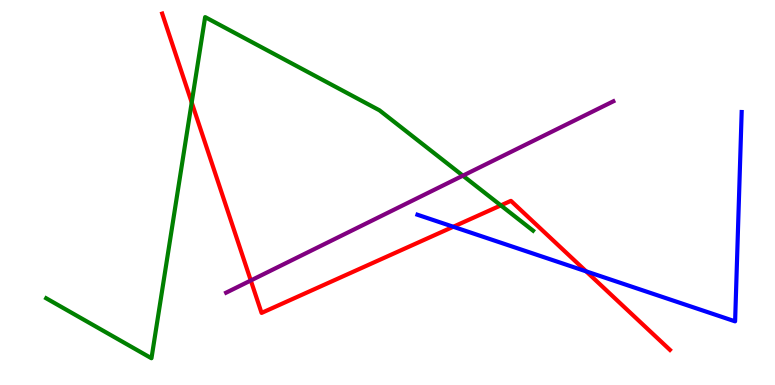[{'lines': ['blue', 'red'], 'intersections': [{'x': 5.85, 'y': 4.11}, {'x': 7.56, 'y': 2.95}]}, {'lines': ['green', 'red'], 'intersections': [{'x': 2.47, 'y': 7.34}, {'x': 6.46, 'y': 4.67}]}, {'lines': ['purple', 'red'], 'intersections': [{'x': 3.24, 'y': 2.71}]}, {'lines': ['blue', 'green'], 'intersections': []}, {'lines': ['blue', 'purple'], 'intersections': []}, {'lines': ['green', 'purple'], 'intersections': [{'x': 5.97, 'y': 5.44}]}]